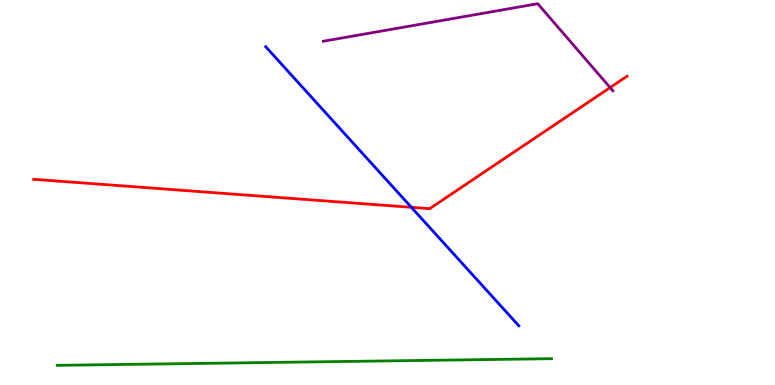[{'lines': ['blue', 'red'], 'intersections': [{'x': 5.31, 'y': 4.62}]}, {'lines': ['green', 'red'], 'intersections': []}, {'lines': ['purple', 'red'], 'intersections': [{'x': 7.87, 'y': 7.73}]}, {'lines': ['blue', 'green'], 'intersections': []}, {'lines': ['blue', 'purple'], 'intersections': []}, {'lines': ['green', 'purple'], 'intersections': []}]